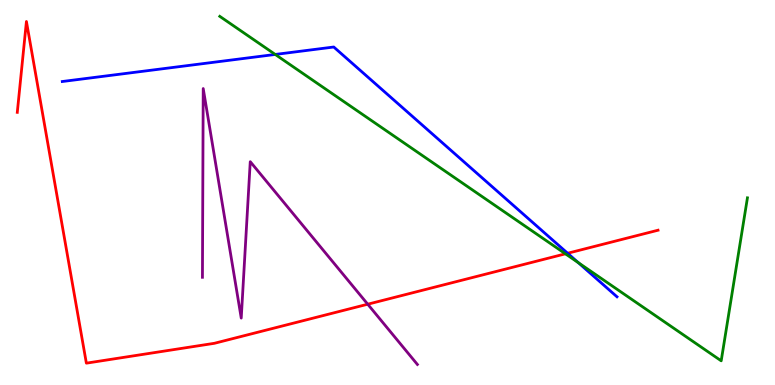[{'lines': ['blue', 'red'], 'intersections': [{'x': 7.32, 'y': 3.42}]}, {'lines': ['green', 'red'], 'intersections': [{'x': 7.3, 'y': 3.41}]}, {'lines': ['purple', 'red'], 'intersections': [{'x': 4.74, 'y': 2.1}]}, {'lines': ['blue', 'green'], 'intersections': [{'x': 3.55, 'y': 8.59}, {'x': 7.46, 'y': 3.18}]}, {'lines': ['blue', 'purple'], 'intersections': []}, {'lines': ['green', 'purple'], 'intersections': []}]